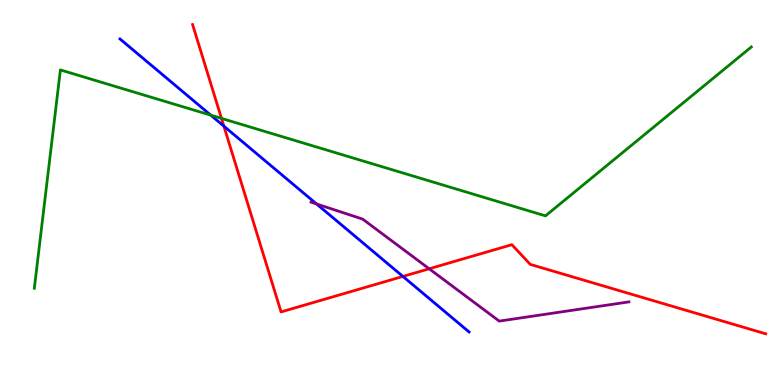[{'lines': ['blue', 'red'], 'intersections': [{'x': 2.89, 'y': 6.72}, {'x': 5.2, 'y': 2.82}]}, {'lines': ['green', 'red'], 'intersections': [{'x': 2.86, 'y': 6.93}]}, {'lines': ['purple', 'red'], 'intersections': [{'x': 5.54, 'y': 3.02}]}, {'lines': ['blue', 'green'], 'intersections': [{'x': 2.72, 'y': 7.01}]}, {'lines': ['blue', 'purple'], 'intersections': [{'x': 4.09, 'y': 4.7}]}, {'lines': ['green', 'purple'], 'intersections': []}]